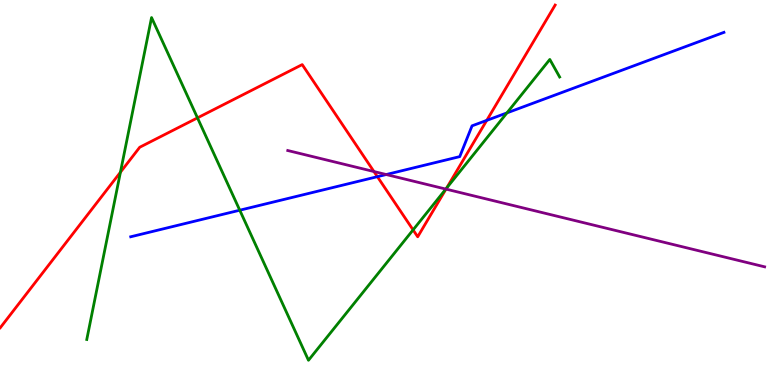[{'lines': ['blue', 'red'], 'intersections': [{'x': 4.87, 'y': 5.41}, {'x': 6.28, 'y': 6.87}]}, {'lines': ['green', 'red'], 'intersections': [{'x': 1.55, 'y': 5.53}, {'x': 2.55, 'y': 6.94}, {'x': 5.33, 'y': 4.03}, {'x': 5.76, 'y': 5.11}]}, {'lines': ['purple', 'red'], 'intersections': [{'x': 4.83, 'y': 5.54}, {'x': 5.75, 'y': 5.09}]}, {'lines': ['blue', 'green'], 'intersections': [{'x': 3.09, 'y': 4.54}, {'x': 6.54, 'y': 7.07}]}, {'lines': ['blue', 'purple'], 'intersections': [{'x': 4.98, 'y': 5.47}]}, {'lines': ['green', 'purple'], 'intersections': [{'x': 5.75, 'y': 5.09}]}]